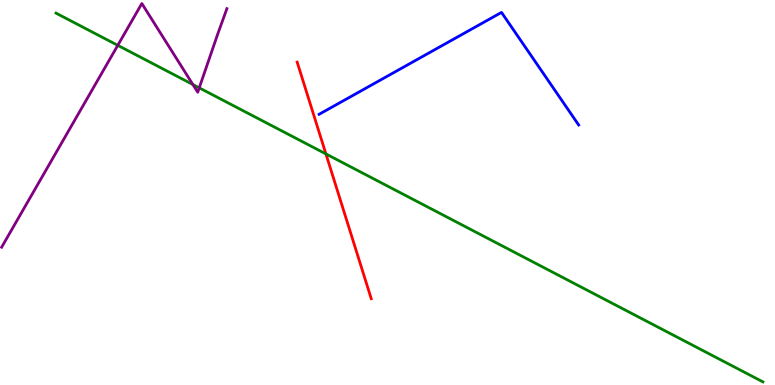[{'lines': ['blue', 'red'], 'intersections': []}, {'lines': ['green', 'red'], 'intersections': [{'x': 4.21, 'y': 6.0}]}, {'lines': ['purple', 'red'], 'intersections': []}, {'lines': ['blue', 'green'], 'intersections': []}, {'lines': ['blue', 'purple'], 'intersections': []}, {'lines': ['green', 'purple'], 'intersections': [{'x': 1.52, 'y': 8.82}, {'x': 2.49, 'y': 7.8}, {'x': 2.57, 'y': 7.72}]}]